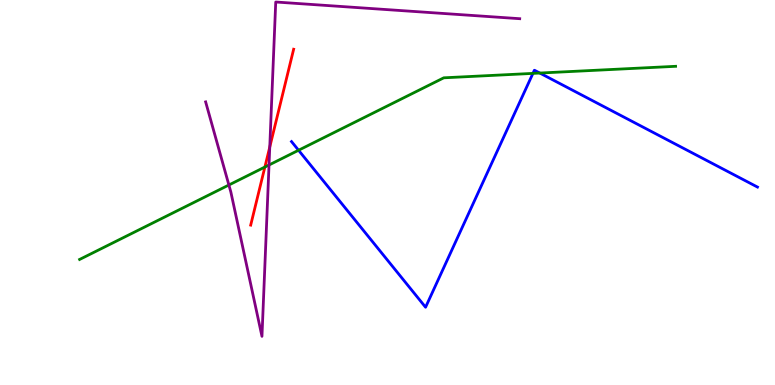[{'lines': ['blue', 'red'], 'intersections': []}, {'lines': ['green', 'red'], 'intersections': [{'x': 3.42, 'y': 5.66}]}, {'lines': ['purple', 'red'], 'intersections': [{'x': 3.48, 'y': 6.18}]}, {'lines': ['blue', 'green'], 'intersections': [{'x': 3.85, 'y': 6.1}, {'x': 6.88, 'y': 8.09}, {'x': 6.97, 'y': 8.1}]}, {'lines': ['blue', 'purple'], 'intersections': []}, {'lines': ['green', 'purple'], 'intersections': [{'x': 2.95, 'y': 5.19}, {'x': 3.47, 'y': 5.71}]}]